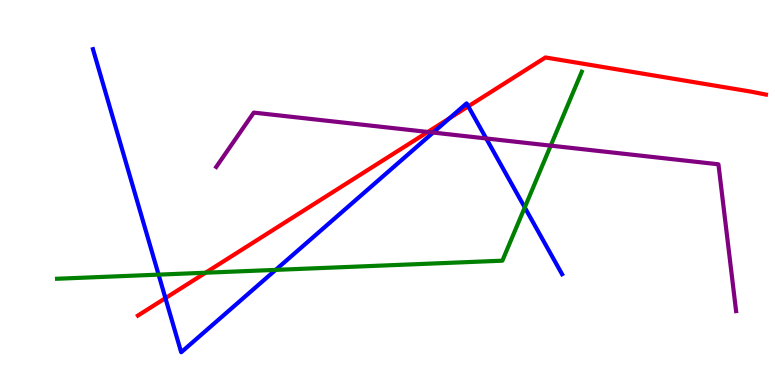[{'lines': ['blue', 'red'], 'intersections': [{'x': 2.13, 'y': 2.26}, {'x': 5.8, 'y': 6.93}, {'x': 6.04, 'y': 7.24}]}, {'lines': ['green', 'red'], 'intersections': [{'x': 2.65, 'y': 2.92}]}, {'lines': ['purple', 'red'], 'intersections': [{'x': 5.52, 'y': 6.57}]}, {'lines': ['blue', 'green'], 'intersections': [{'x': 2.05, 'y': 2.87}, {'x': 3.56, 'y': 2.99}, {'x': 6.77, 'y': 4.61}]}, {'lines': ['blue', 'purple'], 'intersections': [{'x': 5.59, 'y': 6.56}, {'x': 6.27, 'y': 6.4}]}, {'lines': ['green', 'purple'], 'intersections': [{'x': 7.11, 'y': 6.22}]}]